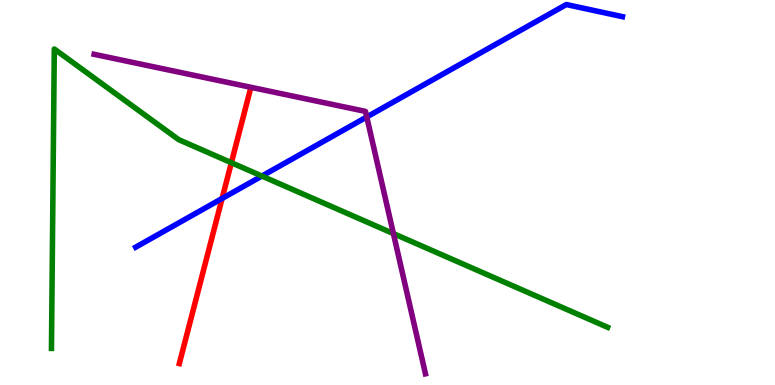[{'lines': ['blue', 'red'], 'intersections': [{'x': 2.87, 'y': 4.84}]}, {'lines': ['green', 'red'], 'intersections': [{'x': 2.99, 'y': 5.77}]}, {'lines': ['purple', 'red'], 'intersections': []}, {'lines': ['blue', 'green'], 'intersections': [{'x': 3.38, 'y': 5.43}]}, {'lines': ['blue', 'purple'], 'intersections': [{'x': 4.73, 'y': 6.96}]}, {'lines': ['green', 'purple'], 'intersections': [{'x': 5.08, 'y': 3.93}]}]